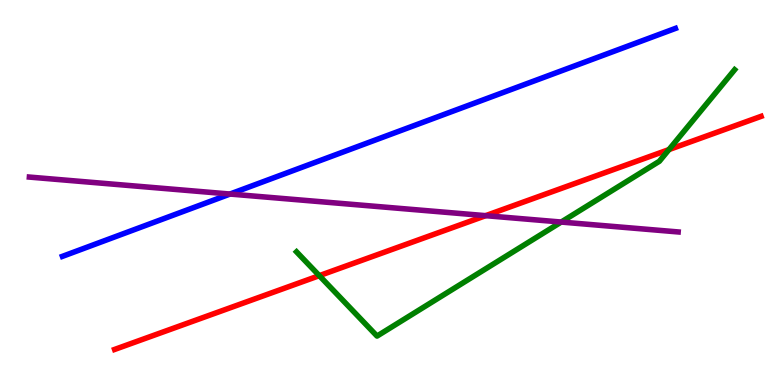[{'lines': ['blue', 'red'], 'intersections': []}, {'lines': ['green', 'red'], 'intersections': [{'x': 4.12, 'y': 2.84}, {'x': 8.63, 'y': 6.11}]}, {'lines': ['purple', 'red'], 'intersections': [{'x': 6.27, 'y': 4.4}]}, {'lines': ['blue', 'green'], 'intersections': []}, {'lines': ['blue', 'purple'], 'intersections': [{'x': 2.97, 'y': 4.96}]}, {'lines': ['green', 'purple'], 'intersections': [{'x': 7.24, 'y': 4.23}]}]